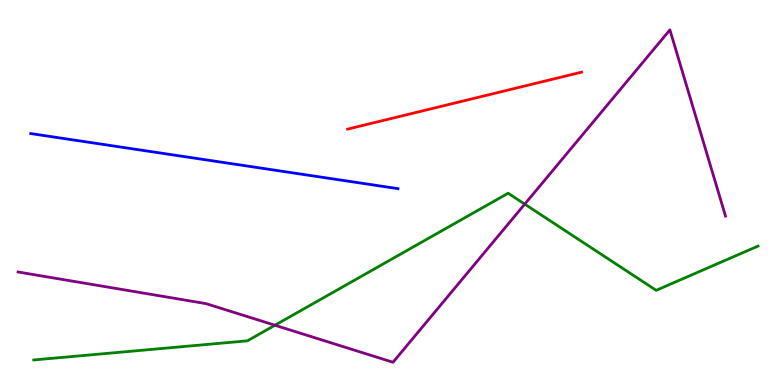[{'lines': ['blue', 'red'], 'intersections': []}, {'lines': ['green', 'red'], 'intersections': []}, {'lines': ['purple', 'red'], 'intersections': []}, {'lines': ['blue', 'green'], 'intersections': []}, {'lines': ['blue', 'purple'], 'intersections': []}, {'lines': ['green', 'purple'], 'intersections': [{'x': 3.55, 'y': 1.55}, {'x': 6.77, 'y': 4.7}]}]